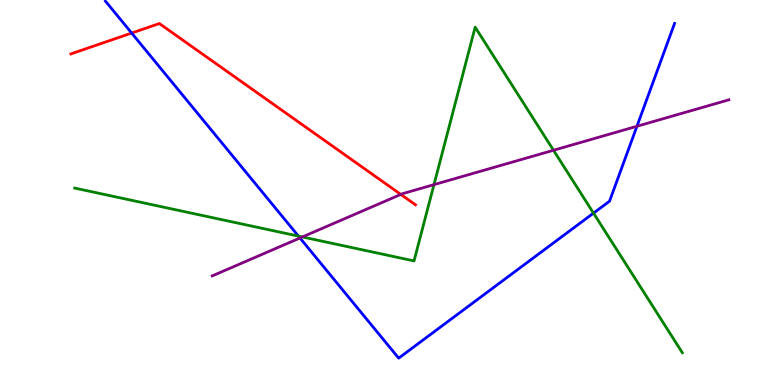[{'lines': ['blue', 'red'], 'intersections': [{'x': 1.7, 'y': 9.14}]}, {'lines': ['green', 'red'], 'intersections': []}, {'lines': ['purple', 'red'], 'intersections': [{'x': 5.17, 'y': 4.95}]}, {'lines': ['blue', 'green'], 'intersections': [{'x': 3.85, 'y': 3.87}, {'x': 7.66, 'y': 4.46}]}, {'lines': ['blue', 'purple'], 'intersections': [{'x': 3.87, 'y': 3.82}, {'x': 8.22, 'y': 6.72}]}, {'lines': ['green', 'purple'], 'intersections': [{'x': 3.9, 'y': 3.85}, {'x': 5.6, 'y': 5.2}, {'x': 7.14, 'y': 6.1}]}]